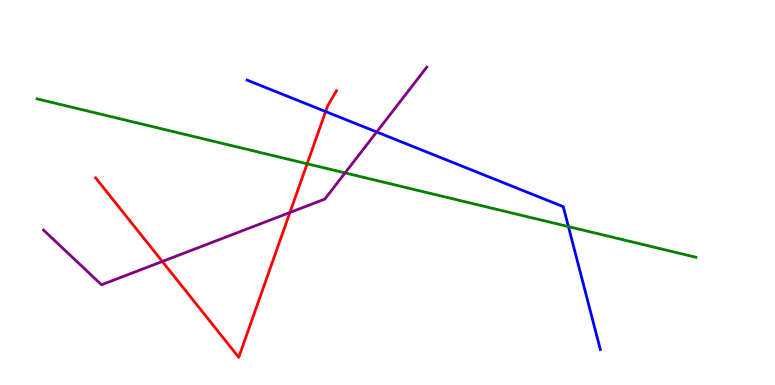[{'lines': ['blue', 'red'], 'intersections': [{'x': 4.2, 'y': 7.1}]}, {'lines': ['green', 'red'], 'intersections': [{'x': 3.96, 'y': 5.75}]}, {'lines': ['purple', 'red'], 'intersections': [{'x': 2.09, 'y': 3.21}, {'x': 3.74, 'y': 4.48}]}, {'lines': ['blue', 'green'], 'intersections': [{'x': 7.33, 'y': 4.11}]}, {'lines': ['blue', 'purple'], 'intersections': [{'x': 4.86, 'y': 6.57}]}, {'lines': ['green', 'purple'], 'intersections': [{'x': 4.45, 'y': 5.51}]}]